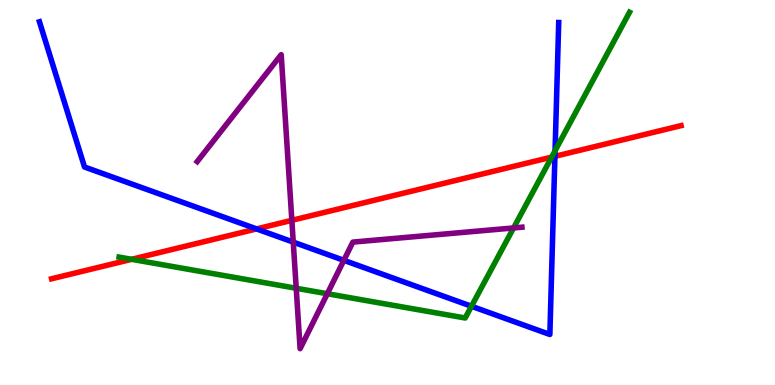[{'lines': ['blue', 'red'], 'intersections': [{'x': 3.31, 'y': 4.05}, {'x': 7.16, 'y': 5.94}]}, {'lines': ['green', 'red'], 'intersections': [{'x': 1.7, 'y': 3.26}, {'x': 7.12, 'y': 5.92}]}, {'lines': ['purple', 'red'], 'intersections': [{'x': 3.77, 'y': 4.28}]}, {'lines': ['blue', 'green'], 'intersections': [{'x': 6.08, 'y': 2.05}, {'x': 7.16, 'y': 6.08}]}, {'lines': ['blue', 'purple'], 'intersections': [{'x': 3.78, 'y': 3.71}, {'x': 4.44, 'y': 3.24}]}, {'lines': ['green', 'purple'], 'intersections': [{'x': 3.82, 'y': 2.51}, {'x': 4.22, 'y': 2.37}, {'x': 6.63, 'y': 4.08}]}]